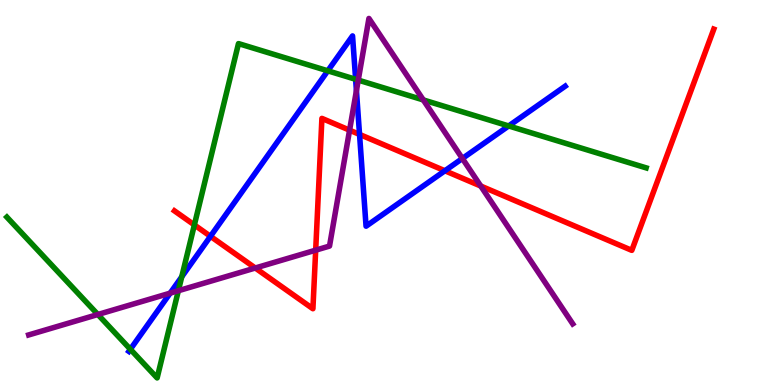[{'lines': ['blue', 'red'], 'intersections': [{'x': 2.72, 'y': 3.86}, {'x': 4.64, 'y': 6.51}, {'x': 5.74, 'y': 5.56}]}, {'lines': ['green', 'red'], 'intersections': [{'x': 2.51, 'y': 4.16}]}, {'lines': ['purple', 'red'], 'intersections': [{'x': 3.29, 'y': 3.04}, {'x': 4.07, 'y': 3.5}, {'x': 4.51, 'y': 6.62}, {'x': 6.2, 'y': 5.17}]}, {'lines': ['blue', 'green'], 'intersections': [{'x': 1.68, 'y': 0.928}, {'x': 2.35, 'y': 2.81}, {'x': 4.23, 'y': 8.16}, {'x': 4.59, 'y': 7.94}, {'x': 6.56, 'y': 6.73}]}, {'lines': ['blue', 'purple'], 'intersections': [{'x': 2.2, 'y': 2.39}, {'x': 4.6, 'y': 7.65}, {'x': 5.97, 'y': 5.88}]}, {'lines': ['green', 'purple'], 'intersections': [{'x': 1.26, 'y': 1.83}, {'x': 2.3, 'y': 2.45}, {'x': 4.62, 'y': 7.92}, {'x': 5.46, 'y': 7.4}]}]